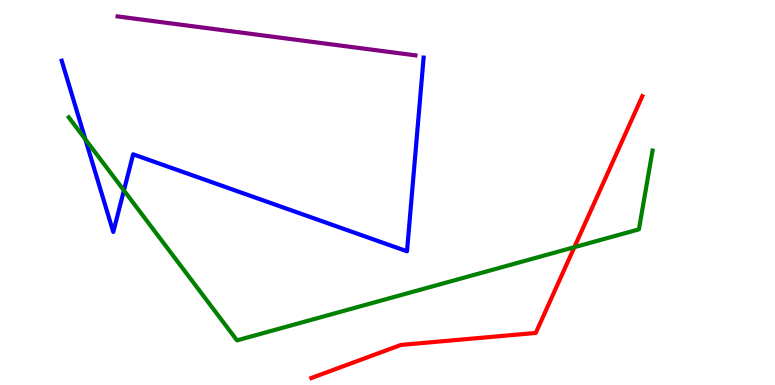[{'lines': ['blue', 'red'], 'intersections': []}, {'lines': ['green', 'red'], 'intersections': [{'x': 7.41, 'y': 3.58}]}, {'lines': ['purple', 'red'], 'intersections': []}, {'lines': ['blue', 'green'], 'intersections': [{'x': 1.1, 'y': 6.38}, {'x': 1.6, 'y': 5.05}]}, {'lines': ['blue', 'purple'], 'intersections': []}, {'lines': ['green', 'purple'], 'intersections': []}]